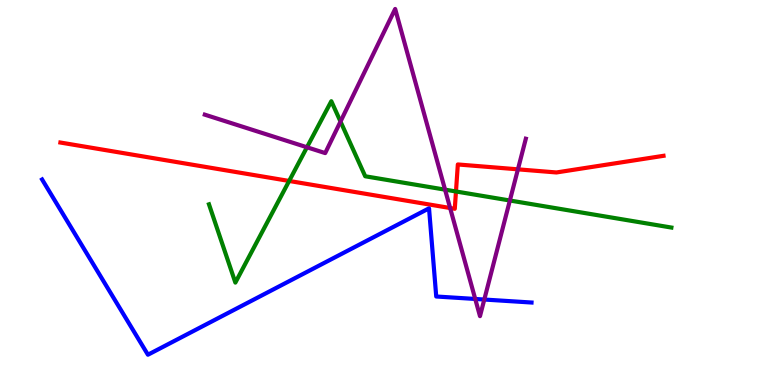[{'lines': ['blue', 'red'], 'intersections': []}, {'lines': ['green', 'red'], 'intersections': [{'x': 3.73, 'y': 5.3}, {'x': 5.88, 'y': 5.03}]}, {'lines': ['purple', 'red'], 'intersections': [{'x': 5.81, 'y': 4.6}, {'x': 6.68, 'y': 5.6}]}, {'lines': ['blue', 'green'], 'intersections': []}, {'lines': ['blue', 'purple'], 'intersections': [{'x': 6.13, 'y': 2.23}, {'x': 6.25, 'y': 2.22}]}, {'lines': ['green', 'purple'], 'intersections': [{'x': 3.96, 'y': 6.17}, {'x': 4.39, 'y': 6.84}, {'x': 5.74, 'y': 5.07}, {'x': 6.58, 'y': 4.79}]}]